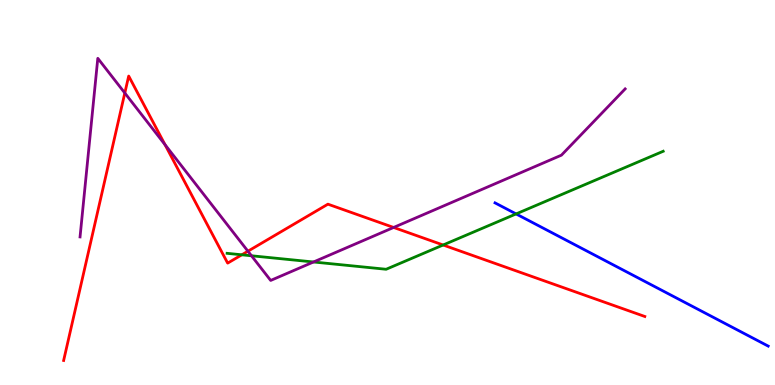[{'lines': ['blue', 'red'], 'intersections': []}, {'lines': ['green', 'red'], 'intersections': [{'x': 3.12, 'y': 3.38}, {'x': 5.72, 'y': 3.64}]}, {'lines': ['purple', 'red'], 'intersections': [{'x': 1.61, 'y': 7.58}, {'x': 2.13, 'y': 6.24}, {'x': 3.2, 'y': 3.48}, {'x': 5.08, 'y': 4.09}]}, {'lines': ['blue', 'green'], 'intersections': [{'x': 6.66, 'y': 4.44}]}, {'lines': ['blue', 'purple'], 'intersections': []}, {'lines': ['green', 'purple'], 'intersections': [{'x': 3.24, 'y': 3.36}, {'x': 4.05, 'y': 3.2}]}]